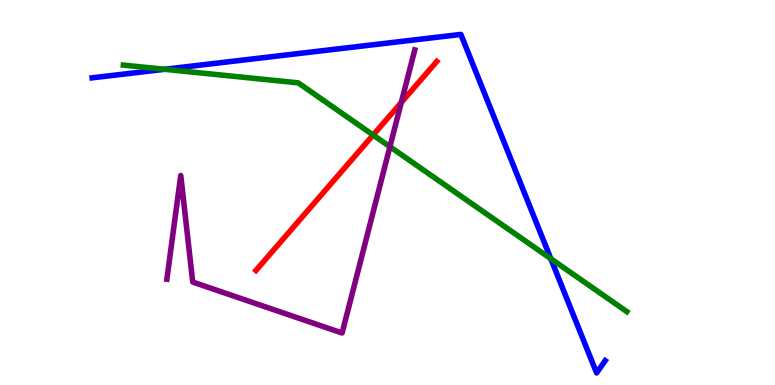[{'lines': ['blue', 'red'], 'intersections': []}, {'lines': ['green', 'red'], 'intersections': [{'x': 4.81, 'y': 6.49}]}, {'lines': ['purple', 'red'], 'intersections': [{'x': 5.18, 'y': 7.34}]}, {'lines': ['blue', 'green'], 'intersections': [{'x': 2.12, 'y': 8.2}, {'x': 7.11, 'y': 3.28}]}, {'lines': ['blue', 'purple'], 'intersections': []}, {'lines': ['green', 'purple'], 'intersections': [{'x': 5.03, 'y': 6.19}]}]